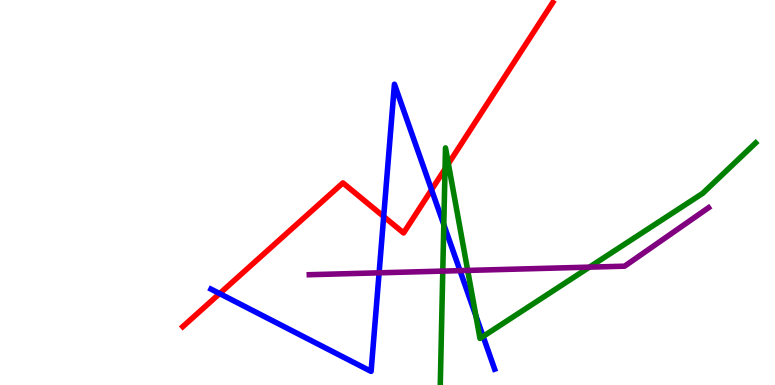[{'lines': ['blue', 'red'], 'intersections': [{'x': 2.83, 'y': 2.38}, {'x': 4.95, 'y': 4.38}, {'x': 5.57, 'y': 5.07}]}, {'lines': ['green', 'red'], 'intersections': [{'x': 5.74, 'y': 5.61}, {'x': 5.79, 'y': 5.75}]}, {'lines': ['purple', 'red'], 'intersections': []}, {'lines': ['blue', 'green'], 'intersections': [{'x': 5.73, 'y': 4.17}, {'x': 6.14, 'y': 1.79}, {'x': 6.23, 'y': 1.26}]}, {'lines': ['blue', 'purple'], 'intersections': [{'x': 4.89, 'y': 2.91}, {'x': 5.94, 'y': 2.97}]}, {'lines': ['green', 'purple'], 'intersections': [{'x': 5.71, 'y': 2.96}, {'x': 6.03, 'y': 2.98}, {'x': 7.61, 'y': 3.06}]}]